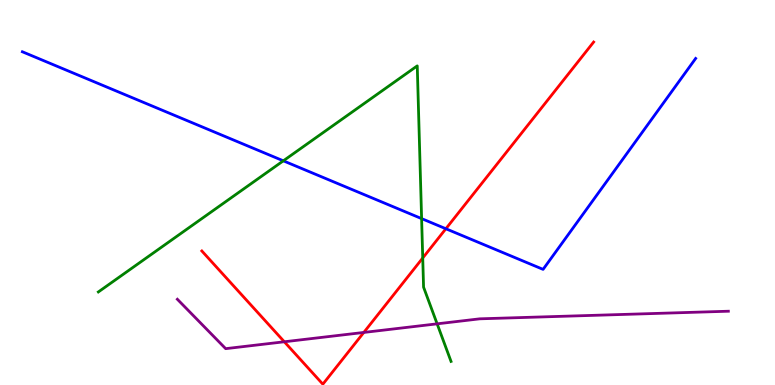[{'lines': ['blue', 'red'], 'intersections': [{'x': 5.75, 'y': 4.06}]}, {'lines': ['green', 'red'], 'intersections': [{'x': 5.45, 'y': 3.3}]}, {'lines': ['purple', 'red'], 'intersections': [{'x': 3.67, 'y': 1.12}, {'x': 4.69, 'y': 1.37}]}, {'lines': ['blue', 'green'], 'intersections': [{'x': 3.66, 'y': 5.82}, {'x': 5.44, 'y': 4.32}]}, {'lines': ['blue', 'purple'], 'intersections': []}, {'lines': ['green', 'purple'], 'intersections': [{'x': 5.64, 'y': 1.59}]}]